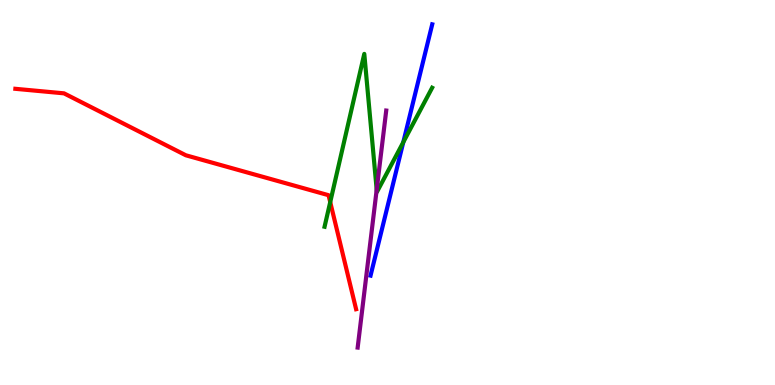[{'lines': ['blue', 'red'], 'intersections': []}, {'lines': ['green', 'red'], 'intersections': [{'x': 4.26, 'y': 4.75}]}, {'lines': ['purple', 'red'], 'intersections': []}, {'lines': ['blue', 'green'], 'intersections': [{'x': 5.2, 'y': 6.31}]}, {'lines': ['blue', 'purple'], 'intersections': []}, {'lines': ['green', 'purple'], 'intersections': [{'x': 4.86, 'y': 5.07}]}]